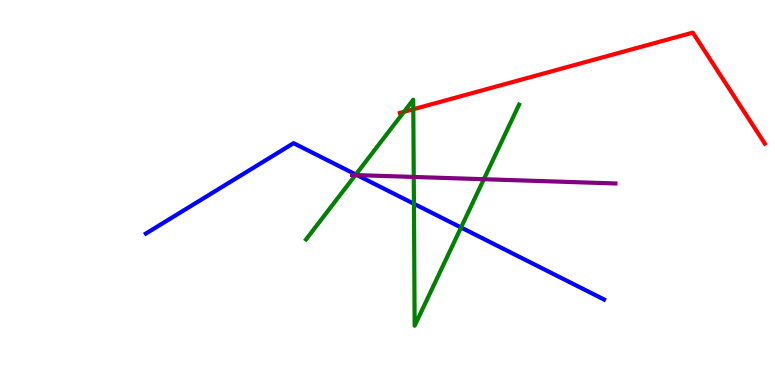[{'lines': ['blue', 'red'], 'intersections': []}, {'lines': ['green', 'red'], 'intersections': [{'x': 5.21, 'y': 7.1}, {'x': 5.33, 'y': 7.16}]}, {'lines': ['purple', 'red'], 'intersections': []}, {'lines': ['blue', 'green'], 'intersections': [{'x': 4.59, 'y': 5.47}, {'x': 5.34, 'y': 4.71}, {'x': 5.95, 'y': 4.09}]}, {'lines': ['blue', 'purple'], 'intersections': [{'x': 4.61, 'y': 5.45}]}, {'lines': ['green', 'purple'], 'intersections': [{'x': 4.59, 'y': 5.45}, {'x': 5.34, 'y': 5.4}, {'x': 6.24, 'y': 5.35}]}]